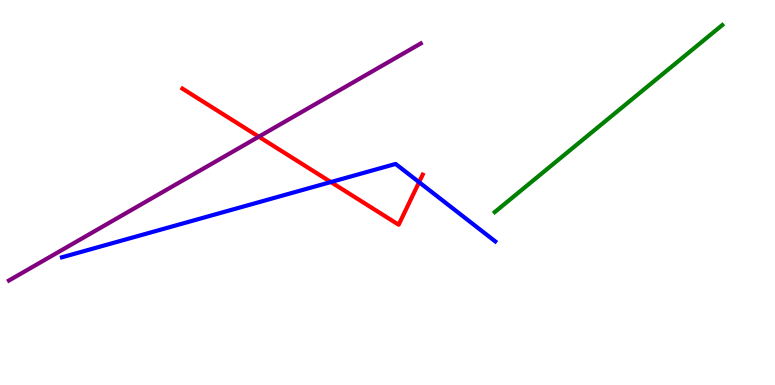[{'lines': ['blue', 'red'], 'intersections': [{'x': 4.27, 'y': 5.27}, {'x': 5.41, 'y': 5.27}]}, {'lines': ['green', 'red'], 'intersections': []}, {'lines': ['purple', 'red'], 'intersections': [{'x': 3.34, 'y': 6.45}]}, {'lines': ['blue', 'green'], 'intersections': []}, {'lines': ['blue', 'purple'], 'intersections': []}, {'lines': ['green', 'purple'], 'intersections': []}]